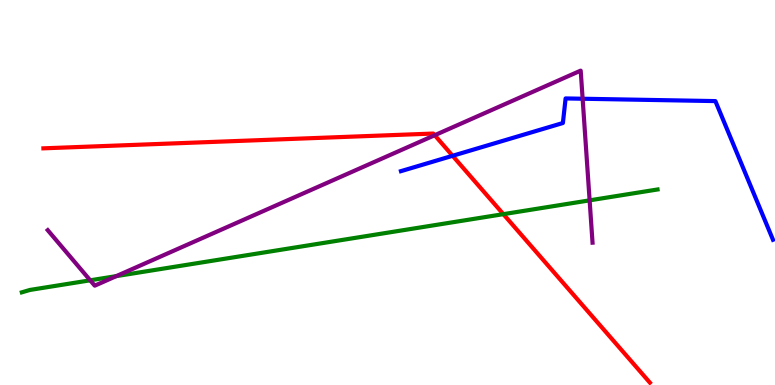[{'lines': ['blue', 'red'], 'intersections': [{'x': 5.84, 'y': 5.95}]}, {'lines': ['green', 'red'], 'intersections': [{'x': 6.49, 'y': 4.44}]}, {'lines': ['purple', 'red'], 'intersections': [{'x': 5.61, 'y': 6.49}]}, {'lines': ['blue', 'green'], 'intersections': []}, {'lines': ['blue', 'purple'], 'intersections': [{'x': 7.52, 'y': 7.44}]}, {'lines': ['green', 'purple'], 'intersections': [{'x': 1.16, 'y': 2.72}, {'x': 1.5, 'y': 2.83}, {'x': 7.61, 'y': 4.8}]}]